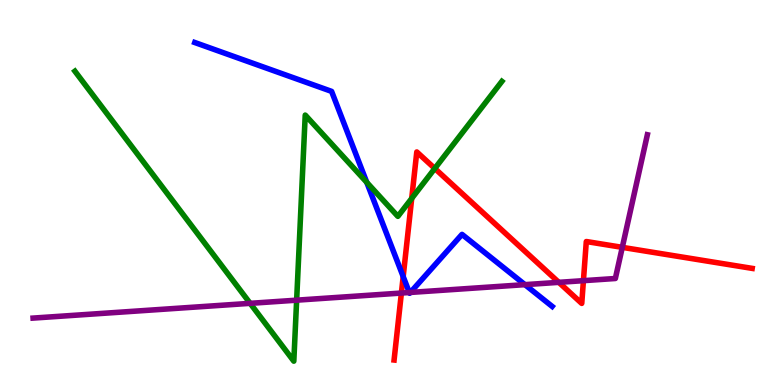[{'lines': ['blue', 'red'], 'intersections': [{'x': 5.2, 'y': 2.82}]}, {'lines': ['green', 'red'], 'intersections': [{'x': 5.31, 'y': 4.85}, {'x': 5.61, 'y': 5.62}]}, {'lines': ['purple', 'red'], 'intersections': [{'x': 5.18, 'y': 2.39}, {'x': 7.21, 'y': 2.67}, {'x': 7.53, 'y': 2.71}, {'x': 8.03, 'y': 3.58}]}, {'lines': ['blue', 'green'], 'intersections': [{'x': 4.73, 'y': 5.26}]}, {'lines': ['blue', 'purple'], 'intersections': [{'x': 5.28, 'y': 2.4}, {'x': 5.3, 'y': 2.4}, {'x': 6.77, 'y': 2.61}]}, {'lines': ['green', 'purple'], 'intersections': [{'x': 3.23, 'y': 2.12}, {'x': 3.83, 'y': 2.2}]}]